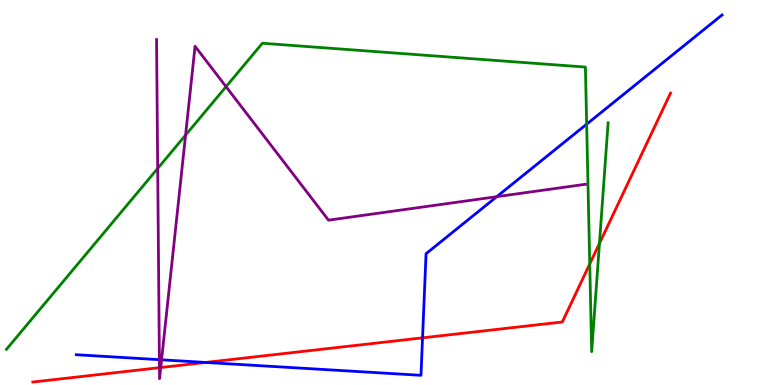[{'lines': ['blue', 'red'], 'intersections': [{'x': 2.65, 'y': 0.586}, {'x': 5.45, 'y': 1.23}]}, {'lines': ['green', 'red'], 'intersections': [{'x': 7.61, 'y': 3.14}, {'x': 7.73, 'y': 3.68}]}, {'lines': ['purple', 'red'], 'intersections': [{'x': 2.06, 'y': 0.45}, {'x': 2.07, 'y': 0.454}]}, {'lines': ['blue', 'green'], 'intersections': [{'x': 7.57, 'y': 6.77}]}, {'lines': ['blue', 'purple'], 'intersections': [{'x': 2.06, 'y': 0.658}, {'x': 2.08, 'y': 0.654}, {'x': 6.41, 'y': 4.89}]}, {'lines': ['green', 'purple'], 'intersections': [{'x': 2.03, 'y': 5.62}, {'x': 2.39, 'y': 6.49}, {'x': 2.92, 'y': 7.75}]}]